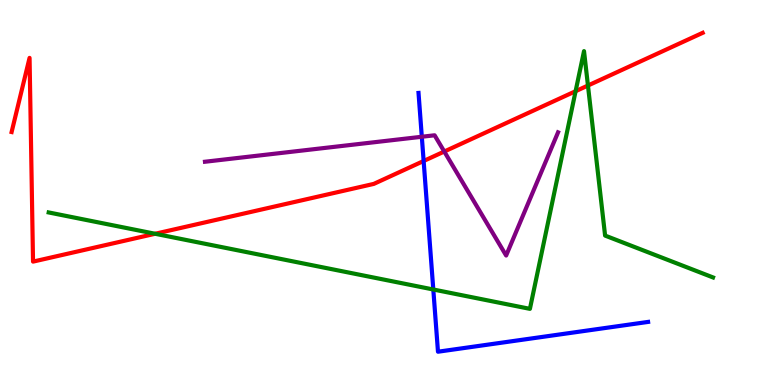[{'lines': ['blue', 'red'], 'intersections': [{'x': 5.47, 'y': 5.82}]}, {'lines': ['green', 'red'], 'intersections': [{'x': 2.0, 'y': 3.93}, {'x': 7.43, 'y': 7.63}, {'x': 7.59, 'y': 7.78}]}, {'lines': ['purple', 'red'], 'intersections': [{'x': 5.73, 'y': 6.06}]}, {'lines': ['blue', 'green'], 'intersections': [{'x': 5.59, 'y': 2.48}]}, {'lines': ['blue', 'purple'], 'intersections': [{'x': 5.44, 'y': 6.45}]}, {'lines': ['green', 'purple'], 'intersections': []}]